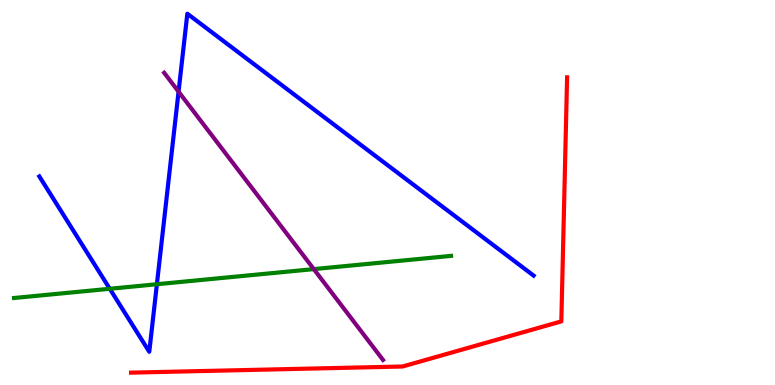[{'lines': ['blue', 'red'], 'intersections': []}, {'lines': ['green', 'red'], 'intersections': []}, {'lines': ['purple', 'red'], 'intersections': []}, {'lines': ['blue', 'green'], 'intersections': [{'x': 1.42, 'y': 2.5}, {'x': 2.02, 'y': 2.62}]}, {'lines': ['blue', 'purple'], 'intersections': [{'x': 2.3, 'y': 7.62}]}, {'lines': ['green', 'purple'], 'intersections': [{'x': 4.05, 'y': 3.01}]}]